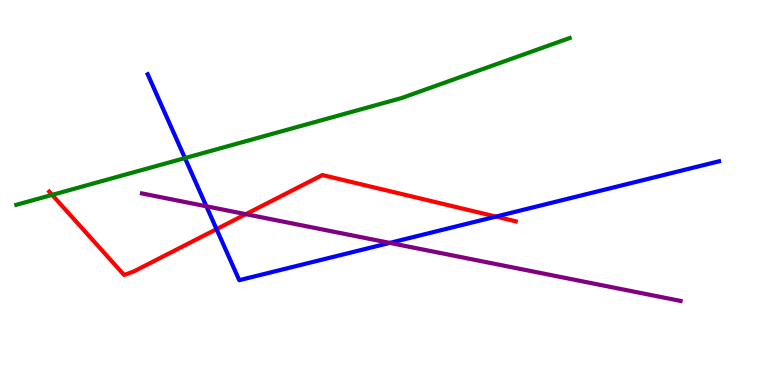[{'lines': ['blue', 'red'], 'intersections': [{'x': 2.79, 'y': 4.05}, {'x': 6.4, 'y': 4.37}]}, {'lines': ['green', 'red'], 'intersections': [{'x': 0.673, 'y': 4.94}]}, {'lines': ['purple', 'red'], 'intersections': [{'x': 3.17, 'y': 4.44}]}, {'lines': ['blue', 'green'], 'intersections': [{'x': 2.39, 'y': 5.89}]}, {'lines': ['blue', 'purple'], 'intersections': [{'x': 2.66, 'y': 4.64}, {'x': 5.03, 'y': 3.69}]}, {'lines': ['green', 'purple'], 'intersections': []}]